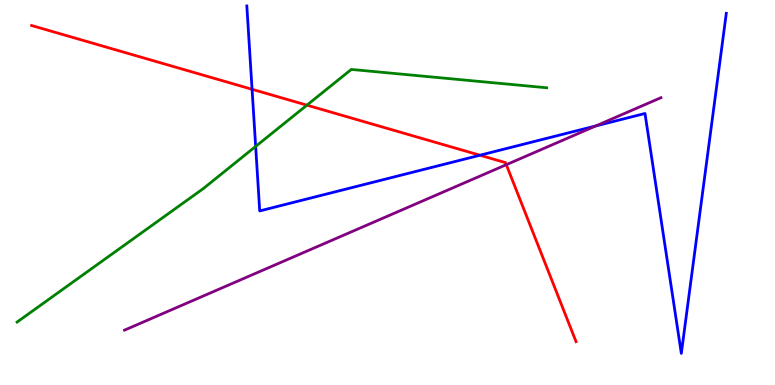[{'lines': ['blue', 'red'], 'intersections': [{'x': 3.25, 'y': 7.68}, {'x': 6.19, 'y': 5.97}]}, {'lines': ['green', 'red'], 'intersections': [{'x': 3.96, 'y': 7.27}]}, {'lines': ['purple', 'red'], 'intersections': [{'x': 6.53, 'y': 5.72}]}, {'lines': ['blue', 'green'], 'intersections': [{'x': 3.3, 'y': 6.2}]}, {'lines': ['blue', 'purple'], 'intersections': [{'x': 7.69, 'y': 6.73}]}, {'lines': ['green', 'purple'], 'intersections': []}]